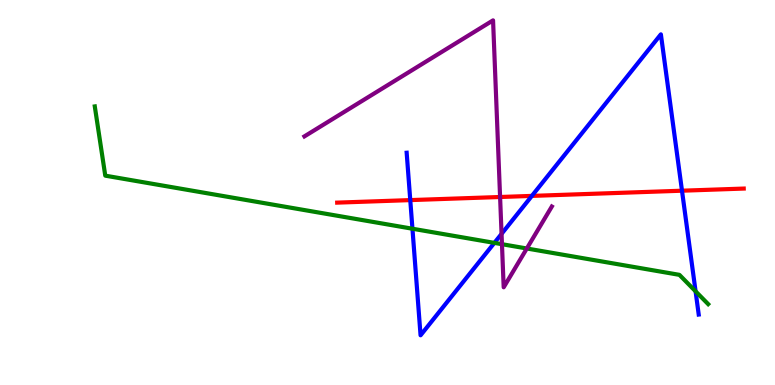[{'lines': ['blue', 'red'], 'intersections': [{'x': 5.29, 'y': 4.8}, {'x': 6.86, 'y': 4.91}, {'x': 8.8, 'y': 5.05}]}, {'lines': ['green', 'red'], 'intersections': []}, {'lines': ['purple', 'red'], 'intersections': [{'x': 6.45, 'y': 4.88}]}, {'lines': ['blue', 'green'], 'intersections': [{'x': 5.32, 'y': 4.06}, {'x': 6.38, 'y': 3.69}, {'x': 8.98, 'y': 2.43}]}, {'lines': ['blue', 'purple'], 'intersections': [{'x': 6.47, 'y': 3.93}]}, {'lines': ['green', 'purple'], 'intersections': [{'x': 6.48, 'y': 3.66}, {'x': 6.8, 'y': 3.55}]}]